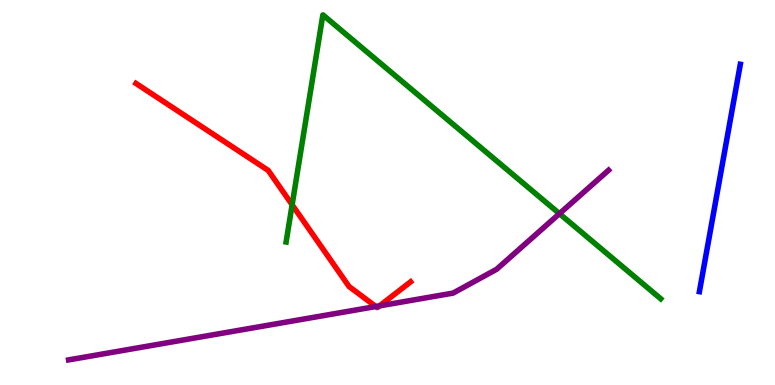[{'lines': ['blue', 'red'], 'intersections': []}, {'lines': ['green', 'red'], 'intersections': [{'x': 3.77, 'y': 4.68}]}, {'lines': ['purple', 'red'], 'intersections': [{'x': 4.85, 'y': 2.04}, {'x': 4.9, 'y': 2.05}]}, {'lines': ['blue', 'green'], 'intersections': []}, {'lines': ['blue', 'purple'], 'intersections': []}, {'lines': ['green', 'purple'], 'intersections': [{'x': 7.22, 'y': 4.45}]}]